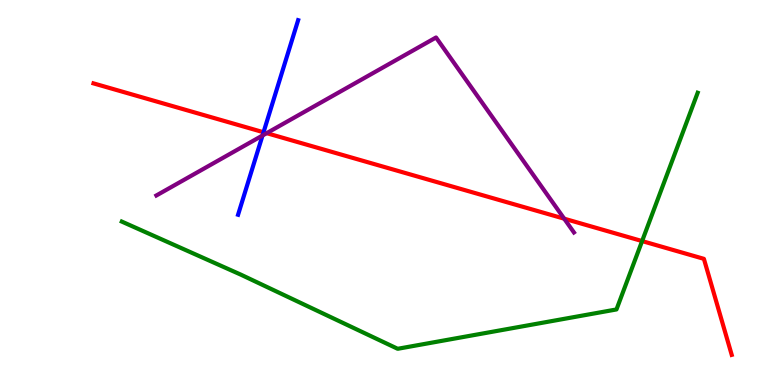[{'lines': ['blue', 'red'], 'intersections': [{'x': 3.4, 'y': 6.56}]}, {'lines': ['green', 'red'], 'intersections': [{'x': 8.29, 'y': 3.74}]}, {'lines': ['purple', 'red'], 'intersections': [{'x': 3.44, 'y': 6.54}, {'x': 7.28, 'y': 4.32}]}, {'lines': ['blue', 'green'], 'intersections': []}, {'lines': ['blue', 'purple'], 'intersections': [{'x': 3.39, 'y': 6.48}]}, {'lines': ['green', 'purple'], 'intersections': []}]